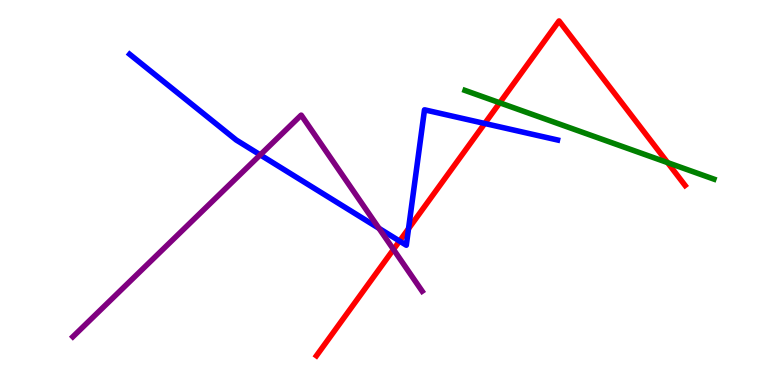[{'lines': ['blue', 'red'], 'intersections': [{'x': 5.16, 'y': 3.74}, {'x': 5.27, 'y': 4.06}, {'x': 6.25, 'y': 6.79}]}, {'lines': ['green', 'red'], 'intersections': [{'x': 6.45, 'y': 7.33}, {'x': 8.61, 'y': 5.78}]}, {'lines': ['purple', 'red'], 'intersections': [{'x': 5.08, 'y': 3.52}]}, {'lines': ['blue', 'green'], 'intersections': []}, {'lines': ['blue', 'purple'], 'intersections': [{'x': 3.36, 'y': 5.98}, {'x': 4.89, 'y': 4.07}]}, {'lines': ['green', 'purple'], 'intersections': []}]